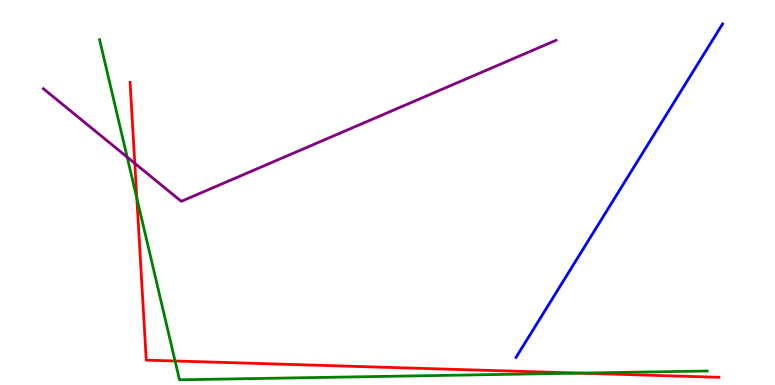[{'lines': ['blue', 'red'], 'intersections': []}, {'lines': ['green', 'red'], 'intersections': [{'x': 1.77, 'y': 4.85}, {'x': 2.26, 'y': 0.623}, {'x': 7.48, 'y': 0.309}]}, {'lines': ['purple', 'red'], 'intersections': [{'x': 1.74, 'y': 5.76}]}, {'lines': ['blue', 'green'], 'intersections': []}, {'lines': ['blue', 'purple'], 'intersections': []}, {'lines': ['green', 'purple'], 'intersections': [{'x': 1.64, 'y': 5.92}]}]